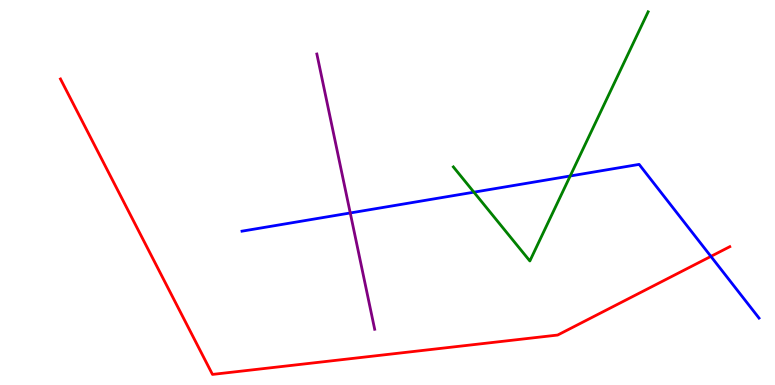[{'lines': ['blue', 'red'], 'intersections': [{'x': 9.17, 'y': 3.34}]}, {'lines': ['green', 'red'], 'intersections': []}, {'lines': ['purple', 'red'], 'intersections': []}, {'lines': ['blue', 'green'], 'intersections': [{'x': 6.11, 'y': 5.01}, {'x': 7.36, 'y': 5.43}]}, {'lines': ['blue', 'purple'], 'intersections': [{'x': 4.52, 'y': 4.47}]}, {'lines': ['green', 'purple'], 'intersections': []}]